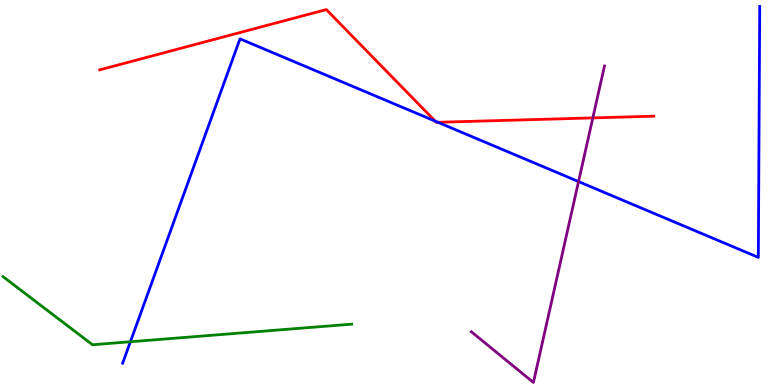[{'lines': ['blue', 'red'], 'intersections': [{'x': 5.62, 'y': 6.85}, {'x': 5.65, 'y': 6.82}]}, {'lines': ['green', 'red'], 'intersections': []}, {'lines': ['purple', 'red'], 'intersections': [{'x': 7.65, 'y': 6.94}]}, {'lines': ['blue', 'green'], 'intersections': [{'x': 1.68, 'y': 1.12}]}, {'lines': ['blue', 'purple'], 'intersections': [{'x': 7.46, 'y': 5.28}]}, {'lines': ['green', 'purple'], 'intersections': []}]